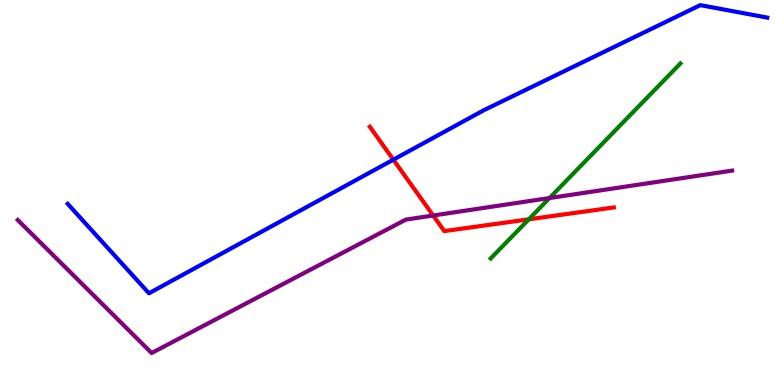[{'lines': ['blue', 'red'], 'intersections': [{'x': 5.08, 'y': 5.85}]}, {'lines': ['green', 'red'], 'intersections': [{'x': 6.82, 'y': 4.3}]}, {'lines': ['purple', 'red'], 'intersections': [{'x': 5.59, 'y': 4.4}]}, {'lines': ['blue', 'green'], 'intersections': []}, {'lines': ['blue', 'purple'], 'intersections': []}, {'lines': ['green', 'purple'], 'intersections': [{'x': 7.09, 'y': 4.86}]}]